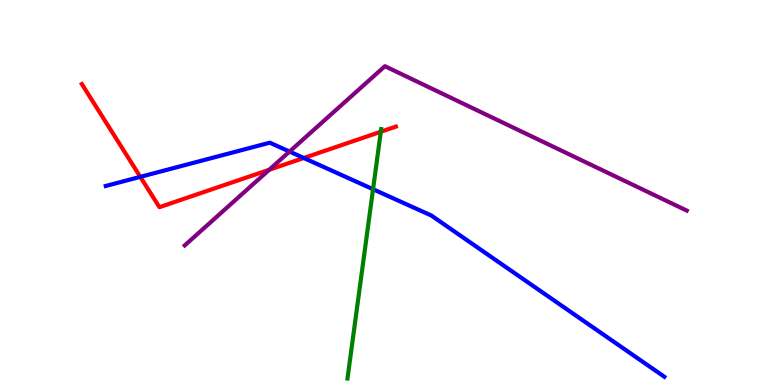[{'lines': ['blue', 'red'], 'intersections': [{'x': 1.81, 'y': 5.41}, {'x': 3.92, 'y': 5.9}]}, {'lines': ['green', 'red'], 'intersections': [{'x': 4.91, 'y': 6.58}]}, {'lines': ['purple', 'red'], 'intersections': [{'x': 3.47, 'y': 5.59}]}, {'lines': ['blue', 'green'], 'intersections': [{'x': 4.81, 'y': 5.08}]}, {'lines': ['blue', 'purple'], 'intersections': [{'x': 3.74, 'y': 6.06}]}, {'lines': ['green', 'purple'], 'intersections': []}]